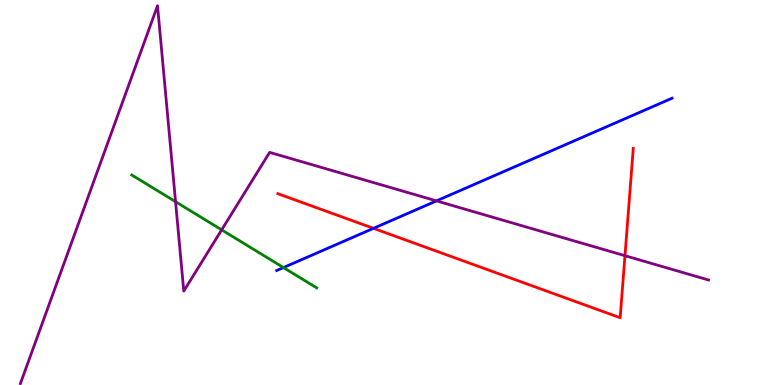[{'lines': ['blue', 'red'], 'intersections': [{'x': 4.82, 'y': 4.07}]}, {'lines': ['green', 'red'], 'intersections': []}, {'lines': ['purple', 'red'], 'intersections': [{'x': 8.06, 'y': 3.36}]}, {'lines': ['blue', 'green'], 'intersections': [{'x': 3.66, 'y': 3.05}]}, {'lines': ['blue', 'purple'], 'intersections': [{'x': 5.63, 'y': 4.78}]}, {'lines': ['green', 'purple'], 'intersections': [{'x': 2.27, 'y': 4.76}, {'x': 2.86, 'y': 4.03}]}]